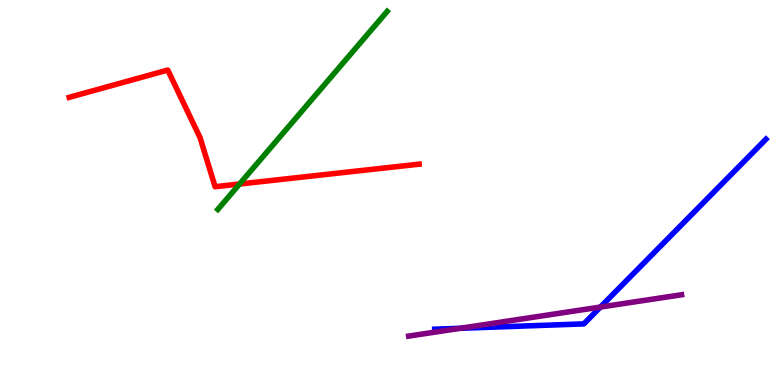[{'lines': ['blue', 'red'], 'intersections': []}, {'lines': ['green', 'red'], 'intersections': [{'x': 3.09, 'y': 5.22}]}, {'lines': ['purple', 'red'], 'intersections': []}, {'lines': ['blue', 'green'], 'intersections': []}, {'lines': ['blue', 'purple'], 'intersections': [{'x': 5.94, 'y': 1.47}, {'x': 7.75, 'y': 2.02}]}, {'lines': ['green', 'purple'], 'intersections': []}]